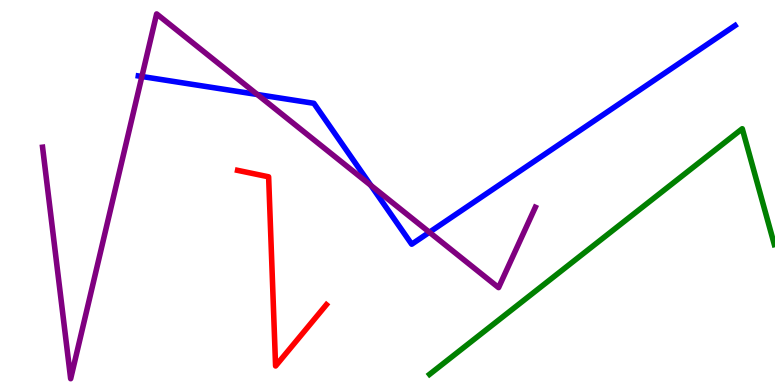[{'lines': ['blue', 'red'], 'intersections': []}, {'lines': ['green', 'red'], 'intersections': []}, {'lines': ['purple', 'red'], 'intersections': []}, {'lines': ['blue', 'green'], 'intersections': []}, {'lines': ['blue', 'purple'], 'intersections': [{'x': 1.83, 'y': 8.01}, {'x': 3.32, 'y': 7.55}, {'x': 4.79, 'y': 5.18}, {'x': 5.54, 'y': 3.97}]}, {'lines': ['green', 'purple'], 'intersections': []}]